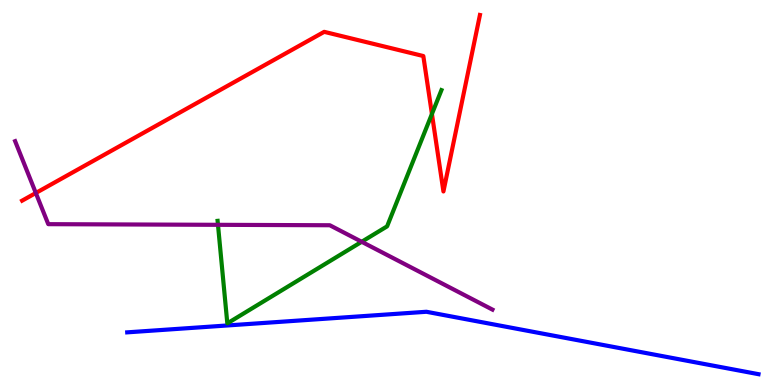[{'lines': ['blue', 'red'], 'intersections': []}, {'lines': ['green', 'red'], 'intersections': [{'x': 5.57, 'y': 7.04}]}, {'lines': ['purple', 'red'], 'intersections': [{'x': 0.462, 'y': 4.99}]}, {'lines': ['blue', 'green'], 'intersections': []}, {'lines': ['blue', 'purple'], 'intersections': []}, {'lines': ['green', 'purple'], 'intersections': [{'x': 2.81, 'y': 4.16}, {'x': 4.67, 'y': 3.72}]}]